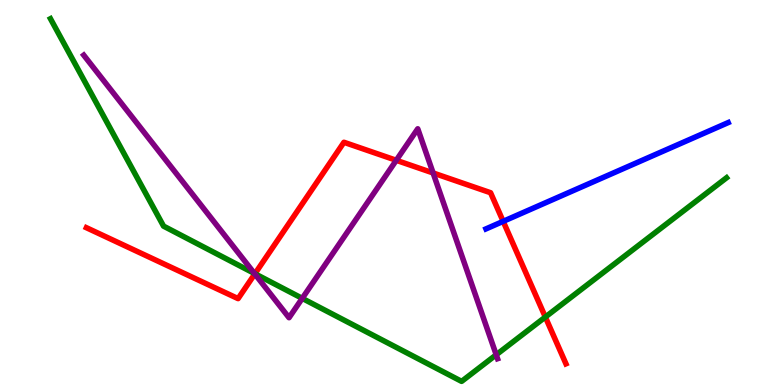[{'lines': ['blue', 'red'], 'intersections': [{'x': 6.49, 'y': 4.25}]}, {'lines': ['green', 'red'], 'intersections': [{'x': 3.29, 'y': 2.89}, {'x': 7.04, 'y': 1.77}]}, {'lines': ['purple', 'red'], 'intersections': [{'x': 3.29, 'y': 2.89}, {'x': 5.11, 'y': 5.84}, {'x': 5.59, 'y': 5.51}]}, {'lines': ['blue', 'green'], 'intersections': []}, {'lines': ['blue', 'purple'], 'intersections': []}, {'lines': ['green', 'purple'], 'intersections': [{'x': 3.28, 'y': 2.9}, {'x': 3.9, 'y': 2.25}, {'x': 6.4, 'y': 0.785}]}]